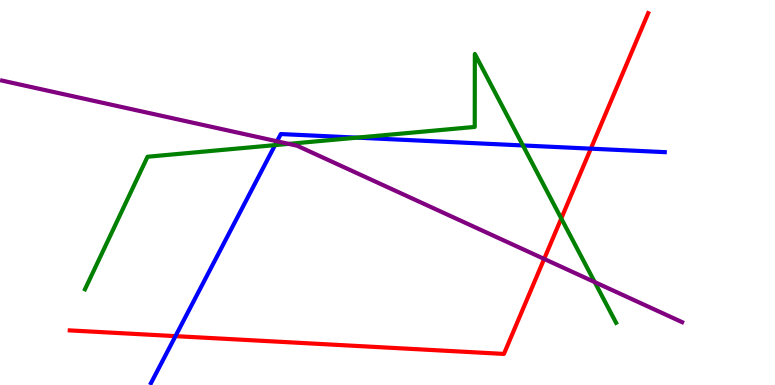[{'lines': ['blue', 'red'], 'intersections': [{'x': 2.26, 'y': 1.27}, {'x': 7.62, 'y': 6.14}]}, {'lines': ['green', 'red'], 'intersections': [{'x': 7.24, 'y': 4.33}]}, {'lines': ['purple', 'red'], 'intersections': [{'x': 7.02, 'y': 3.27}]}, {'lines': ['blue', 'green'], 'intersections': [{'x': 3.55, 'y': 6.23}, {'x': 4.61, 'y': 6.42}, {'x': 6.75, 'y': 6.22}]}, {'lines': ['blue', 'purple'], 'intersections': [{'x': 3.57, 'y': 6.33}]}, {'lines': ['green', 'purple'], 'intersections': [{'x': 3.73, 'y': 6.26}, {'x': 7.67, 'y': 2.67}]}]